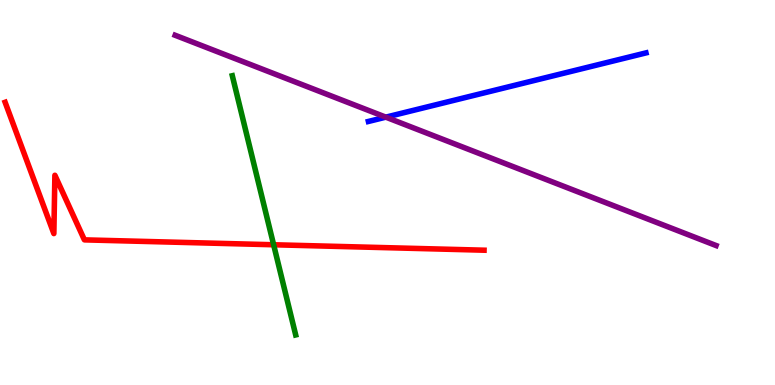[{'lines': ['blue', 'red'], 'intersections': []}, {'lines': ['green', 'red'], 'intersections': [{'x': 3.53, 'y': 3.64}]}, {'lines': ['purple', 'red'], 'intersections': []}, {'lines': ['blue', 'green'], 'intersections': []}, {'lines': ['blue', 'purple'], 'intersections': [{'x': 4.98, 'y': 6.96}]}, {'lines': ['green', 'purple'], 'intersections': []}]